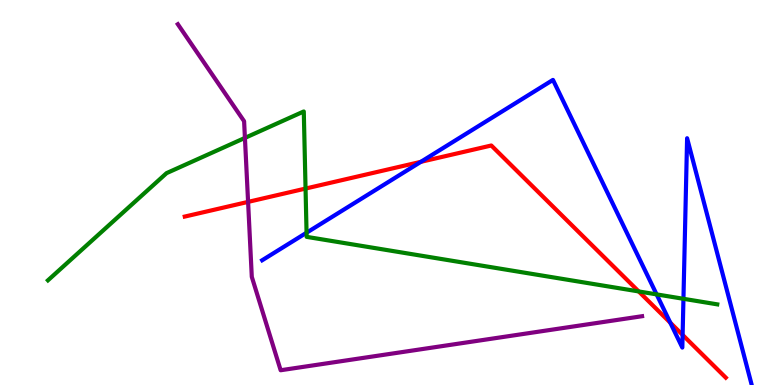[{'lines': ['blue', 'red'], 'intersections': [{'x': 5.43, 'y': 5.8}, {'x': 8.65, 'y': 1.62}, {'x': 8.81, 'y': 1.3}]}, {'lines': ['green', 'red'], 'intersections': [{'x': 3.94, 'y': 5.1}, {'x': 8.24, 'y': 2.43}]}, {'lines': ['purple', 'red'], 'intersections': [{'x': 3.2, 'y': 4.76}]}, {'lines': ['blue', 'green'], 'intersections': [{'x': 3.96, 'y': 3.96}, {'x': 8.47, 'y': 2.35}, {'x': 8.82, 'y': 2.24}]}, {'lines': ['blue', 'purple'], 'intersections': []}, {'lines': ['green', 'purple'], 'intersections': [{'x': 3.16, 'y': 6.42}]}]